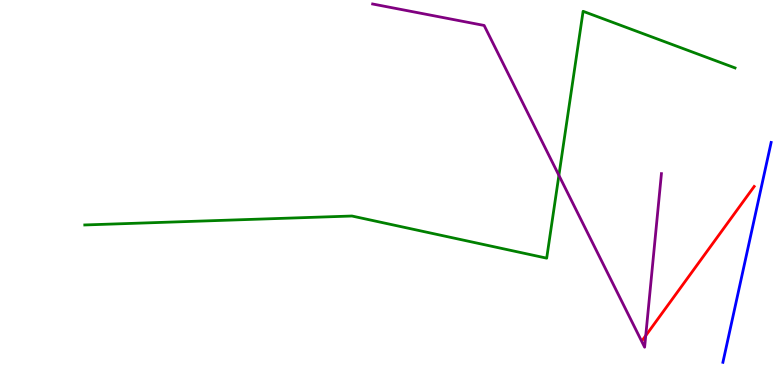[{'lines': ['blue', 'red'], 'intersections': []}, {'lines': ['green', 'red'], 'intersections': []}, {'lines': ['purple', 'red'], 'intersections': [{'x': 8.33, 'y': 1.28}]}, {'lines': ['blue', 'green'], 'intersections': []}, {'lines': ['blue', 'purple'], 'intersections': []}, {'lines': ['green', 'purple'], 'intersections': [{'x': 7.21, 'y': 5.45}]}]